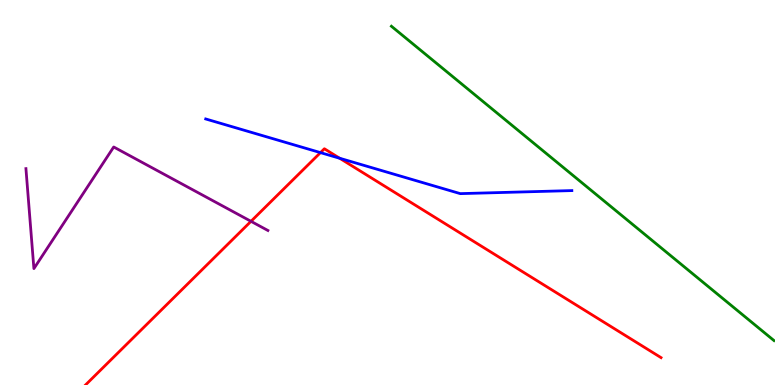[{'lines': ['blue', 'red'], 'intersections': [{'x': 4.14, 'y': 6.04}, {'x': 4.38, 'y': 5.89}]}, {'lines': ['green', 'red'], 'intersections': []}, {'lines': ['purple', 'red'], 'intersections': [{'x': 3.24, 'y': 4.25}]}, {'lines': ['blue', 'green'], 'intersections': []}, {'lines': ['blue', 'purple'], 'intersections': []}, {'lines': ['green', 'purple'], 'intersections': []}]